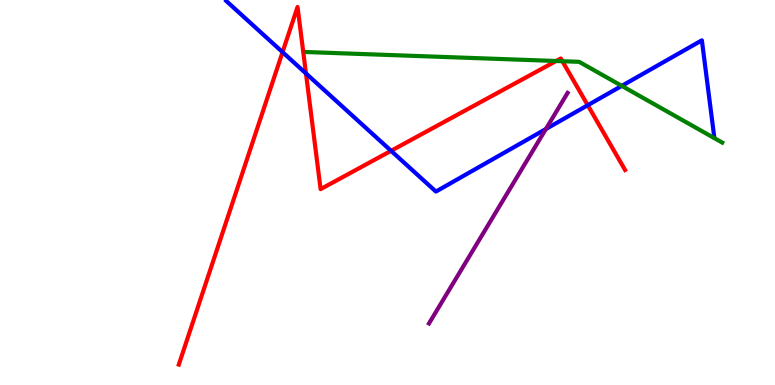[{'lines': ['blue', 'red'], 'intersections': [{'x': 3.65, 'y': 8.65}, {'x': 3.95, 'y': 8.09}, {'x': 5.05, 'y': 6.08}, {'x': 7.58, 'y': 7.27}]}, {'lines': ['green', 'red'], 'intersections': [{'x': 7.18, 'y': 8.42}, {'x': 7.26, 'y': 8.41}]}, {'lines': ['purple', 'red'], 'intersections': []}, {'lines': ['blue', 'green'], 'intersections': [{'x': 8.02, 'y': 7.77}]}, {'lines': ['blue', 'purple'], 'intersections': [{'x': 7.04, 'y': 6.65}]}, {'lines': ['green', 'purple'], 'intersections': []}]